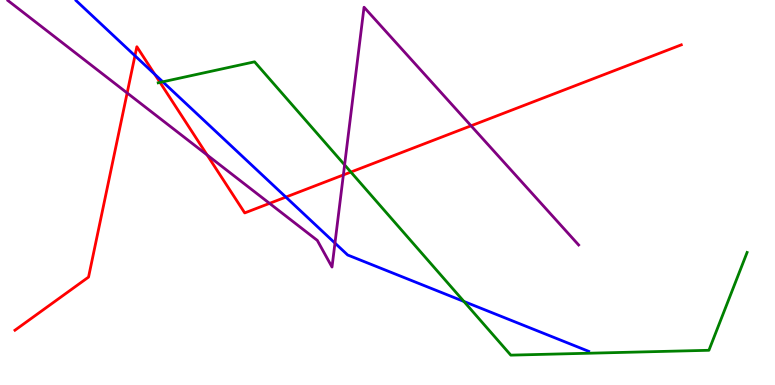[{'lines': ['blue', 'red'], 'intersections': [{'x': 1.74, 'y': 8.55}, {'x': 2.0, 'y': 8.07}, {'x': 3.69, 'y': 4.88}]}, {'lines': ['green', 'red'], 'intersections': [{'x': 2.06, 'y': 7.86}, {'x': 4.53, 'y': 5.53}]}, {'lines': ['purple', 'red'], 'intersections': [{'x': 1.64, 'y': 7.59}, {'x': 2.67, 'y': 5.97}, {'x': 3.48, 'y': 4.72}, {'x': 4.43, 'y': 5.46}, {'x': 6.08, 'y': 6.73}]}, {'lines': ['blue', 'green'], 'intersections': [{'x': 2.1, 'y': 7.88}, {'x': 5.99, 'y': 2.17}]}, {'lines': ['blue', 'purple'], 'intersections': [{'x': 4.32, 'y': 3.69}]}, {'lines': ['green', 'purple'], 'intersections': [{'x': 4.45, 'y': 5.72}]}]